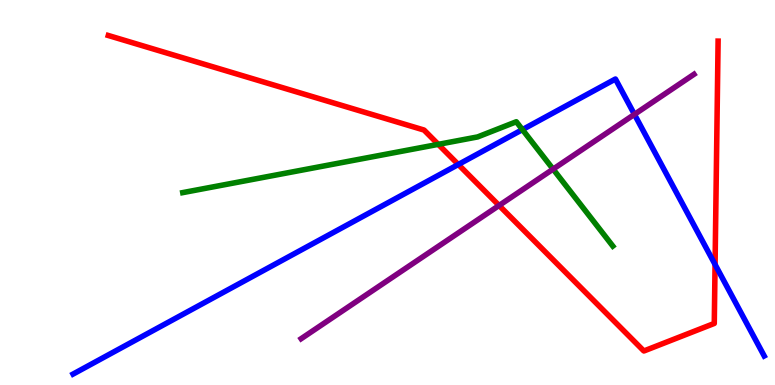[{'lines': ['blue', 'red'], 'intersections': [{'x': 5.91, 'y': 5.73}, {'x': 9.23, 'y': 3.13}]}, {'lines': ['green', 'red'], 'intersections': [{'x': 5.66, 'y': 6.25}]}, {'lines': ['purple', 'red'], 'intersections': [{'x': 6.44, 'y': 4.66}]}, {'lines': ['blue', 'green'], 'intersections': [{'x': 6.74, 'y': 6.63}]}, {'lines': ['blue', 'purple'], 'intersections': [{'x': 8.19, 'y': 7.03}]}, {'lines': ['green', 'purple'], 'intersections': [{'x': 7.14, 'y': 5.61}]}]